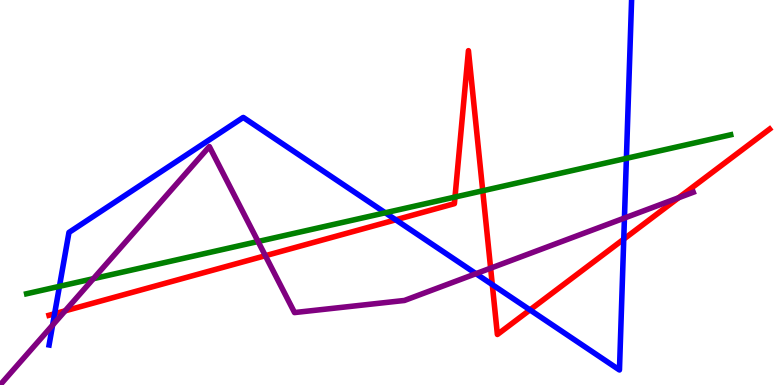[{'lines': ['blue', 'red'], 'intersections': [{'x': 0.705, 'y': 1.85}, {'x': 5.11, 'y': 4.29}, {'x': 6.35, 'y': 2.61}, {'x': 6.84, 'y': 1.95}, {'x': 8.05, 'y': 3.79}]}, {'lines': ['green', 'red'], 'intersections': [{'x': 5.87, 'y': 4.88}, {'x': 6.23, 'y': 5.04}]}, {'lines': ['purple', 'red'], 'intersections': [{'x': 0.841, 'y': 1.93}, {'x': 3.42, 'y': 3.36}, {'x': 6.33, 'y': 3.03}, {'x': 8.76, 'y': 4.86}]}, {'lines': ['blue', 'green'], 'intersections': [{'x': 0.767, 'y': 2.56}, {'x': 4.97, 'y': 4.47}, {'x': 8.08, 'y': 5.89}]}, {'lines': ['blue', 'purple'], 'intersections': [{'x': 0.679, 'y': 1.56}, {'x': 6.14, 'y': 2.89}, {'x': 8.06, 'y': 4.34}]}, {'lines': ['green', 'purple'], 'intersections': [{'x': 1.2, 'y': 2.76}, {'x': 3.33, 'y': 3.73}]}]